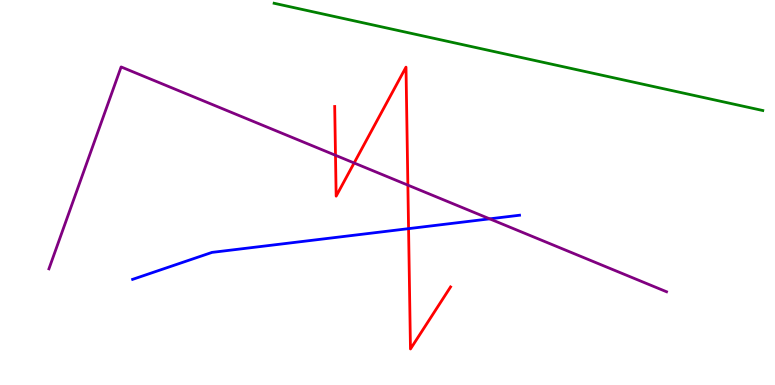[{'lines': ['blue', 'red'], 'intersections': [{'x': 5.27, 'y': 4.06}]}, {'lines': ['green', 'red'], 'intersections': []}, {'lines': ['purple', 'red'], 'intersections': [{'x': 4.33, 'y': 5.97}, {'x': 4.57, 'y': 5.77}, {'x': 5.26, 'y': 5.19}]}, {'lines': ['blue', 'green'], 'intersections': []}, {'lines': ['blue', 'purple'], 'intersections': [{'x': 6.32, 'y': 4.32}]}, {'lines': ['green', 'purple'], 'intersections': []}]